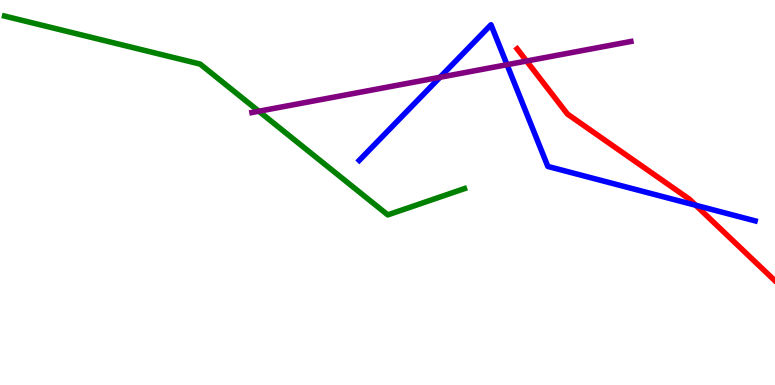[{'lines': ['blue', 'red'], 'intersections': [{'x': 8.98, 'y': 4.67}]}, {'lines': ['green', 'red'], 'intersections': []}, {'lines': ['purple', 'red'], 'intersections': [{'x': 6.79, 'y': 8.41}]}, {'lines': ['blue', 'green'], 'intersections': []}, {'lines': ['blue', 'purple'], 'intersections': [{'x': 5.68, 'y': 7.99}, {'x': 6.54, 'y': 8.32}]}, {'lines': ['green', 'purple'], 'intersections': [{'x': 3.34, 'y': 7.11}]}]